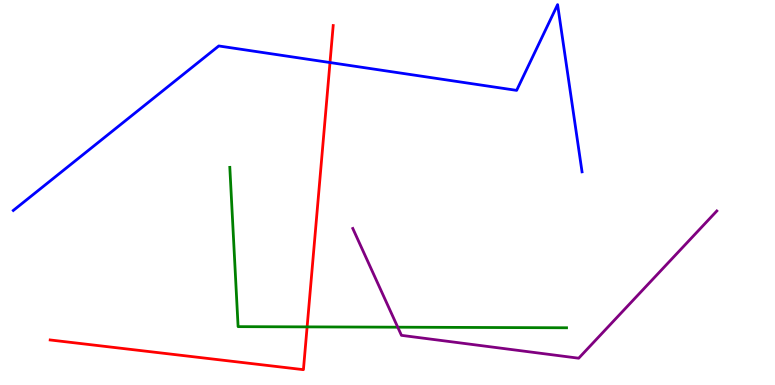[{'lines': ['blue', 'red'], 'intersections': [{'x': 4.26, 'y': 8.38}]}, {'lines': ['green', 'red'], 'intersections': [{'x': 3.96, 'y': 1.51}]}, {'lines': ['purple', 'red'], 'intersections': []}, {'lines': ['blue', 'green'], 'intersections': []}, {'lines': ['blue', 'purple'], 'intersections': []}, {'lines': ['green', 'purple'], 'intersections': [{'x': 5.13, 'y': 1.5}]}]